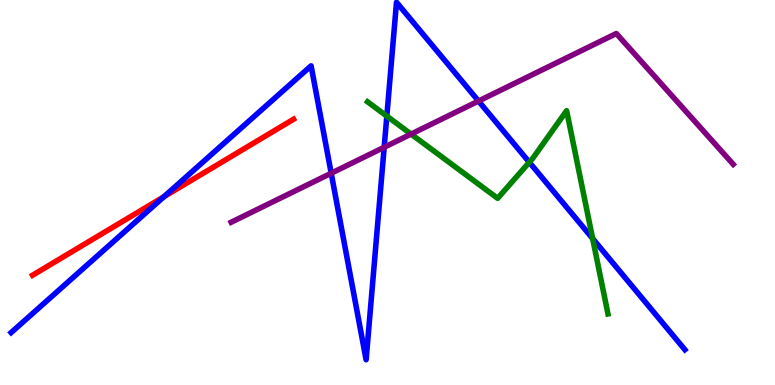[{'lines': ['blue', 'red'], 'intersections': [{'x': 2.12, 'y': 4.89}]}, {'lines': ['green', 'red'], 'intersections': []}, {'lines': ['purple', 'red'], 'intersections': []}, {'lines': ['blue', 'green'], 'intersections': [{'x': 4.99, 'y': 6.98}, {'x': 6.83, 'y': 5.79}, {'x': 7.65, 'y': 3.8}]}, {'lines': ['blue', 'purple'], 'intersections': [{'x': 4.27, 'y': 5.5}, {'x': 4.96, 'y': 6.17}, {'x': 6.17, 'y': 7.38}]}, {'lines': ['green', 'purple'], 'intersections': [{'x': 5.3, 'y': 6.52}]}]